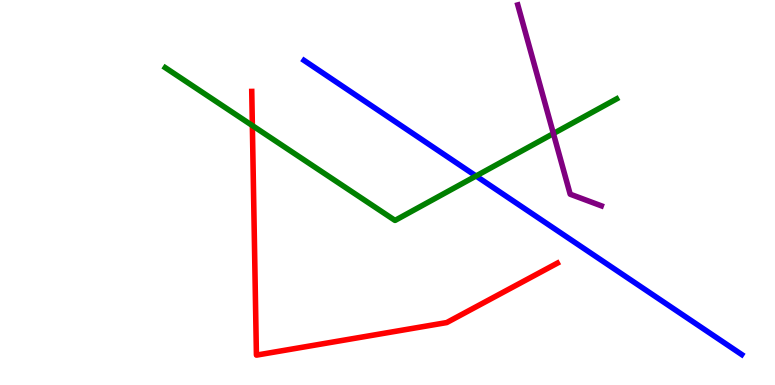[{'lines': ['blue', 'red'], 'intersections': []}, {'lines': ['green', 'red'], 'intersections': [{'x': 3.26, 'y': 6.74}]}, {'lines': ['purple', 'red'], 'intersections': []}, {'lines': ['blue', 'green'], 'intersections': [{'x': 6.14, 'y': 5.43}]}, {'lines': ['blue', 'purple'], 'intersections': []}, {'lines': ['green', 'purple'], 'intersections': [{'x': 7.14, 'y': 6.53}]}]